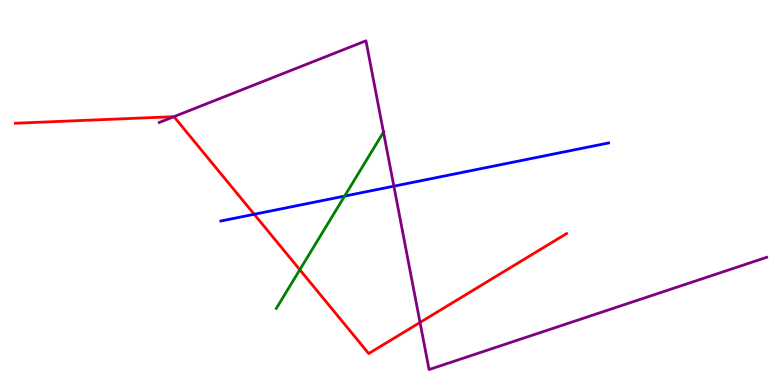[{'lines': ['blue', 'red'], 'intersections': [{'x': 3.28, 'y': 4.43}]}, {'lines': ['green', 'red'], 'intersections': [{'x': 3.87, 'y': 2.99}]}, {'lines': ['purple', 'red'], 'intersections': [{'x': 2.24, 'y': 6.97}, {'x': 5.42, 'y': 1.62}]}, {'lines': ['blue', 'green'], 'intersections': [{'x': 4.45, 'y': 4.91}]}, {'lines': ['blue', 'purple'], 'intersections': [{'x': 5.08, 'y': 5.16}]}, {'lines': ['green', 'purple'], 'intersections': [{'x': 4.95, 'y': 6.57}]}]